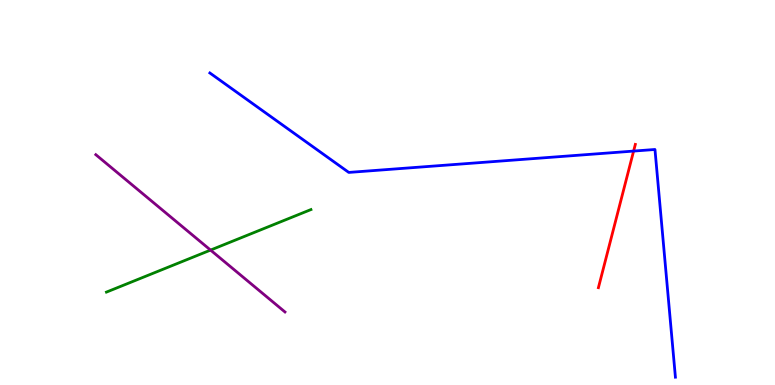[{'lines': ['blue', 'red'], 'intersections': [{'x': 8.18, 'y': 6.08}]}, {'lines': ['green', 'red'], 'intersections': []}, {'lines': ['purple', 'red'], 'intersections': []}, {'lines': ['blue', 'green'], 'intersections': []}, {'lines': ['blue', 'purple'], 'intersections': []}, {'lines': ['green', 'purple'], 'intersections': [{'x': 2.72, 'y': 3.5}]}]